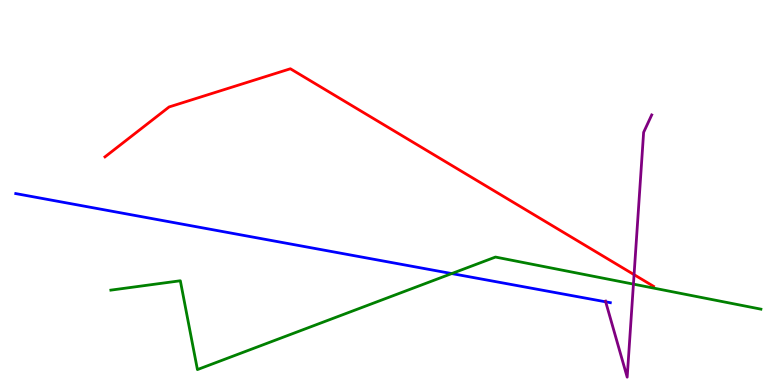[{'lines': ['blue', 'red'], 'intersections': []}, {'lines': ['green', 'red'], 'intersections': []}, {'lines': ['purple', 'red'], 'intersections': [{'x': 8.18, 'y': 2.87}]}, {'lines': ['blue', 'green'], 'intersections': [{'x': 5.83, 'y': 2.89}]}, {'lines': ['blue', 'purple'], 'intersections': [{'x': 7.82, 'y': 2.16}]}, {'lines': ['green', 'purple'], 'intersections': [{'x': 8.17, 'y': 2.62}]}]